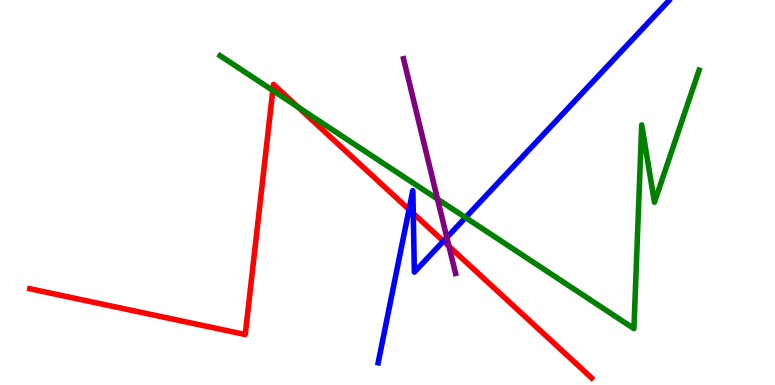[{'lines': ['blue', 'red'], 'intersections': [{'x': 5.28, 'y': 4.56}, {'x': 5.33, 'y': 4.46}, {'x': 5.72, 'y': 3.74}]}, {'lines': ['green', 'red'], 'intersections': [{'x': 3.52, 'y': 7.65}, {'x': 3.85, 'y': 7.22}]}, {'lines': ['purple', 'red'], 'intersections': [{'x': 5.79, 'y': 3.6}]}, {'lines': ['blue', 'green'], 'intersections': [{'x': 6.01, 'y': 4.35}]}, {'lines': ['blue', 'purple'], 'intersections': [{'x': 5.77, 'y': 3.83}]}, {'lines': ['green', 'purple'], 'intersections': [{'x': 5.65, 'y': 4.83}]}]